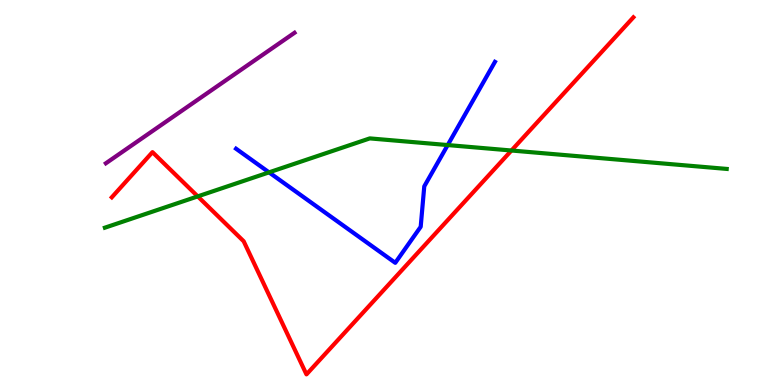[{'lines': ['blue', 'red'], 'intersections': []}, {'lines': ['green', 'red'], 'intersections': [{'x': 2.55, 'y': 4.9}, {'x': 6.6, 'y': 6.09}]}, {'lines': ['purple', 'red'], 'intersections': []}, {'lines': ['blue', 'green'], 'intersections': [{'x': 3.47, 'y': 5.52}, {'x': 5.78, 'y': 6.23}]}, {'lines': ['blue', 'purple'], 'intersections': []}, {'lines': ['green', 'purple'], 'intersections': []}]